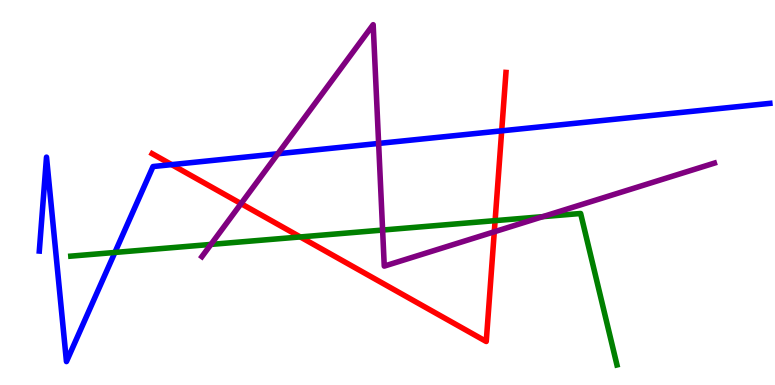[{'lines': ['blue', 'red'], 'intersections': [{'x': 2.21, 'y': 5.72}, {'x': 6.47, 'y': 6.6}]}, {'lines': ['green', 'red'], 'intersections': [{'x': 3.87, 'y': 3.85}, {'x': 6.39, 'y': 4.27}]}, {'lines': ['purple', 'red'], 'intersections': [{'x': 3.11, 'y': 4.71}, {'x': 6.38, 'y': 3.98}]}, {'lines': ['blue', 'green'], 'intersections': [{'x': 1.48, 'y': 3.44}]}, {'lines': ['blue', 'purple'], 'intersections': [{'x': 3.59, 'y': 6.01}, {'x': 4.89, 'y': 6.27}]}, {'lines': ['green', 'purple'], 'intersections': [{'x': 2.72, 'y': 3.65}, {'x': 4.94, 'y': 4.02}, {'x': 7.0, 'y': 4.37}]}]